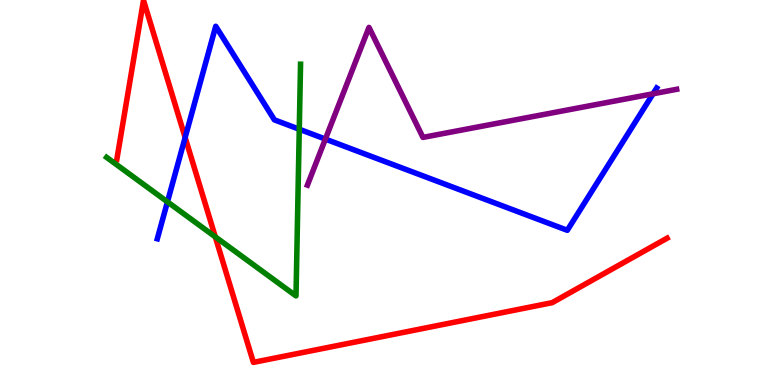[{'lines': ['blue', 'red'], 'intersections': [{'x': 2.39, 'y': 6.43}]}, {'lines': ['green', 'red'], 'intersections': [{'x': 2.78, 'y': 3.85}]}, {'lines': ['purple', 'red'], 'intersections': []}, {'lines': ['blue', 'green'], 'intersections': [{'x': 2.16, 'y': 4.76}, {'x': 3.86, 'y': 6.64}]}, {'lines': ['blue', 'purple'], 'intersections': [{'x': 4.2, 'y': 6.39}, {'x': 8.43, 'y': 7.56}]}, {'lines': ['green', 'purple'], 'intersections': []}]